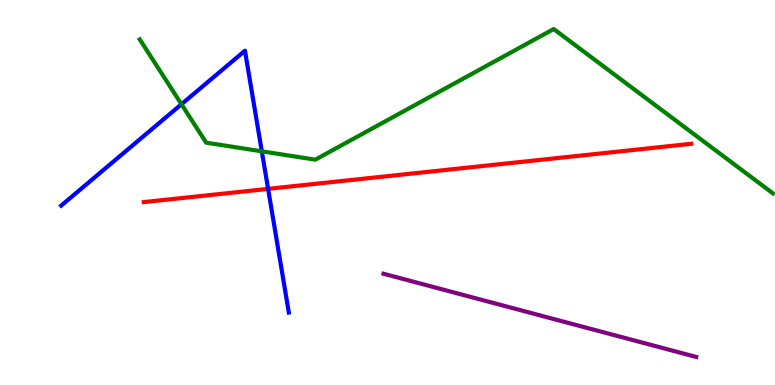[{'lines': ['blue', 'red'], 'intersections': [{'x': 3.46, 'y': 5.09}]}, {'lines': ['green', 'red'], 'intersections': []}, {'lines': ['purple', 'red'], 'intersections': []}, {'lines': ['blue', 'green'], 'intersections': [{'x': 2.34, 'y': 7.29}, {'x': 3.38, 'y': 6.07}]}, {'lines': ['blue', 'purple'], 'intersections': []}, {'lines': ['green', 'purple'], 'intersections': []}]